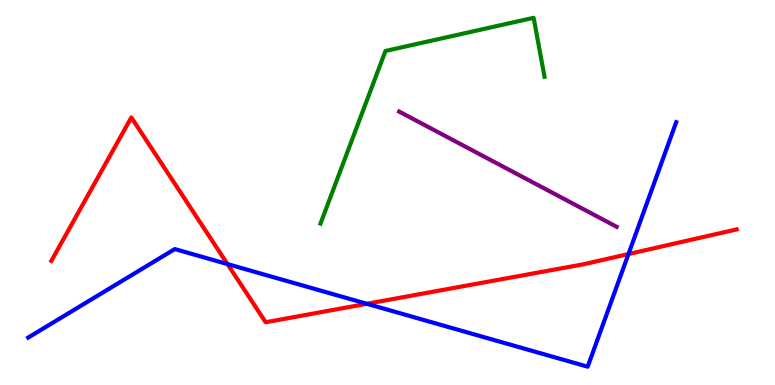[{'lines': ['blue', 'red'], 'intersections': [{'x': 2.94, 'y': 3.14}, {'x': 4.73, 'y': 2.11}, {'x': 8.11, 'y': 3.4}]}, {'lines': ['green', 'red'], 'intersections': []}, {'lines': ['purple', 'red'], 'intersections': []}, {'lines': ['blue', 'green'], 'intersections': []}, {'lines': ['blue', 'purple'], 'intersections': []}, {'lines': ['green', 'purple'], 'intersections': []}]